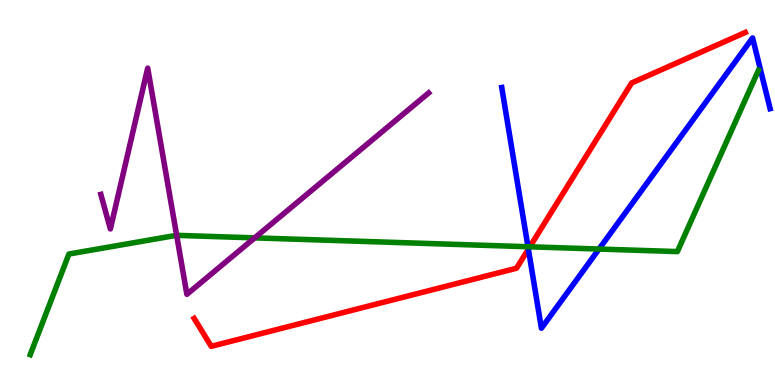[{'lines': ['blue', 'red'], 'intersections': [{'x': 6.82, 'y': 3.53}]}, {'lines': ['green', 'red'], 'intersections': [{'x': 6.84, 'y': 3.59}]}, {'lines': ['purple', 'red'], 'intersections': []}, {'lines': ['blue', 'green'], 'intersections': [{'x': 6.81, 'y': 3.59}, {'x': 7.73, 'y': 3.53}]}, {'lines': ['blue', 'purple'], 'intersections': []}, {'lines': ['green', 'purple'], 'intersections': [{'x': 2.28, 'y': 3.89}, {'x': 3.29, 'y': 3.82}]}]